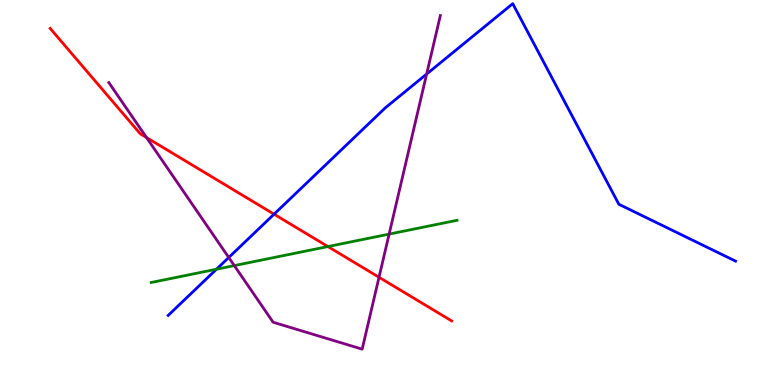[{'lines': ['blue', 'red'], 'intersections': [{'x': 3.54, 'y': 4.44}]}, {'lines': ['green', 'red'], 'intersections': [{'x': 4.23, 'y': 3.6}]}, {'lines': ['purple', 'red'], 'intersections': [{'x': 1.89, 'y': 6.43}, {'x': 4.89, 'y': 2.8}]}, {'lines': ['blue', 'green'], 'intersections': [{'x': 2.79, 'y': 3.01}]}, {'lines': ['blue', 'purple'], 'intersections': [{'x': 2.95, 'y': 3.31}, {'x': 5.5, 'y': 8.08}]}, {'lines': ['green', 'purple'], 'intersections': [{'x': 3.02, 'y': 3.1}, {'x': 5.02, 'y': 3.92}]}]